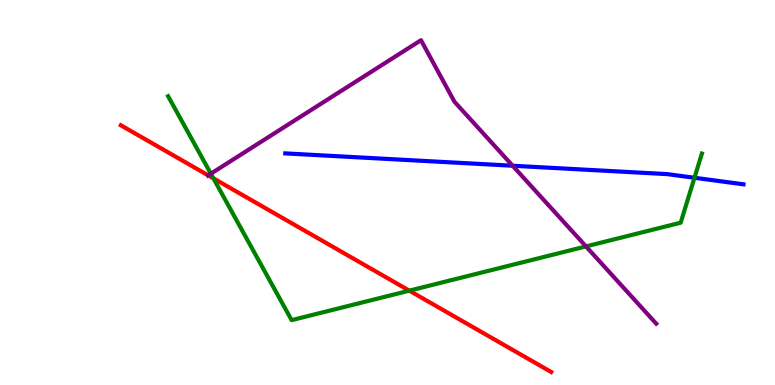[{'lines': ['blue', 'red'], 'intersections': []}, {'lines': ['green', 'red'], 'intersections': [{'x': 2.75, 'y': 5.37}, {'x': 5.28, 'y': 2.45}]}, {'lines': ['purple', 'red'], 'intersections': [{'x': 2.69, 'y': 5.45}]}, {'lines': ['blue', 'green'], 'intersections': [{'x': 8.96, 'y': 5.38}]}, {'lines': ['blue', 'purple'], 'intersections': [{'x': 6.61, 'y': 5.7}]}, {'lines': ['green', 'purple'], 'intersections': [{'x': 2.72, 'y': 5.49}, {'x': 7.56, 'y': 3.6}]}]